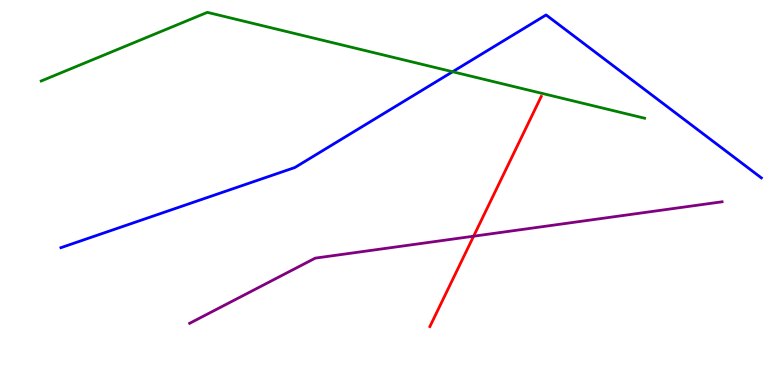[{'lines': ['blue', 'red'], 'intersections': []}, {'lines': ['green', 'red'], 'intersections': []}, {'lines': ['purple', 'red'], 'intersections': [{'x': 6.11, 'y': 3.86}]}, {'lines': ['blue', 'green'], 'intersections': [{'x': 5.84, 'y': 8.14}]}, {'lines': ['blue', 'purple'], 'intersections': []}, {'lines': ['green', 'purple'], 'intersections': []}]